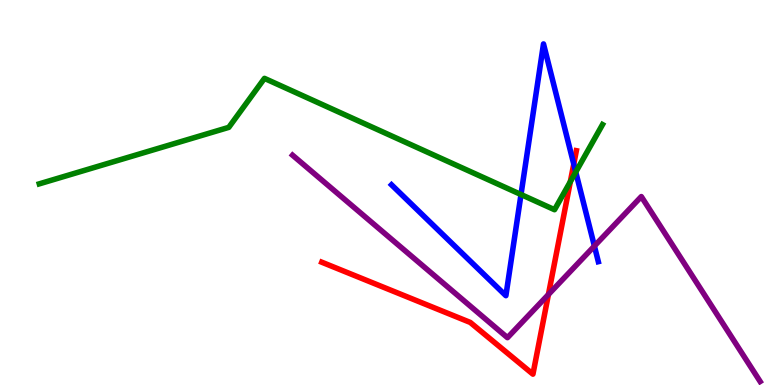[{'lines': ['blue', 'red'], 'intersections': [{'x': 7.4, 'y': 5.74}]}, {'lines': ['green', 'red'], 'intersections': [{'x': 7.36, 'y': 5.28}]}, {'lines': ['purple', 'red'], 'intersections': [{'x': 7.08, 'y': 2.35}]}, {'lines': ['blue', 'green'], 'intersections': [{'x': 6.72, 'y': 4.95}, {'x': 7.43, 'y': 5.53}]}, {'lines': ['blue', 'purple'], 'intersections': [{'x': 7.67, 'y': 3.61}]}, {'lines': ['green', 'purple'], 'intersections': []}]